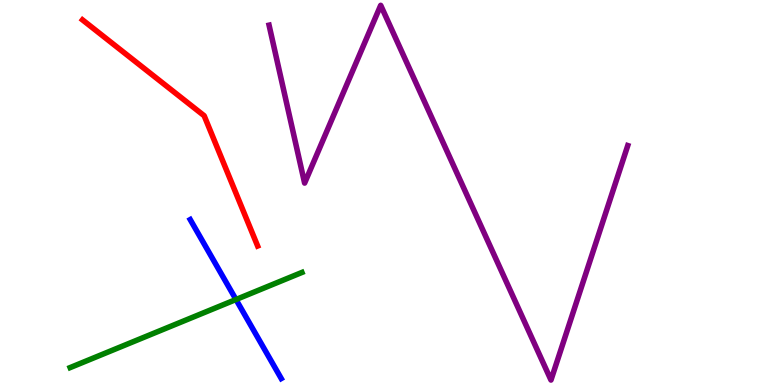[{'lines': ['blue', 'red'], 'intersections': []}, {'lines': ['green', 'red'], 'intersections': []}, {'lines': ['purple', 'red'], 'intersections': []}, {'lines': ['blue', 'green'], 'intersections': [{'x': 3.05, 'y': 2.22}]}, {'lines': ['blue', 'purple'], 'intersections': []}, {'lines': ['green', 'purple'], 'intersections': []}]